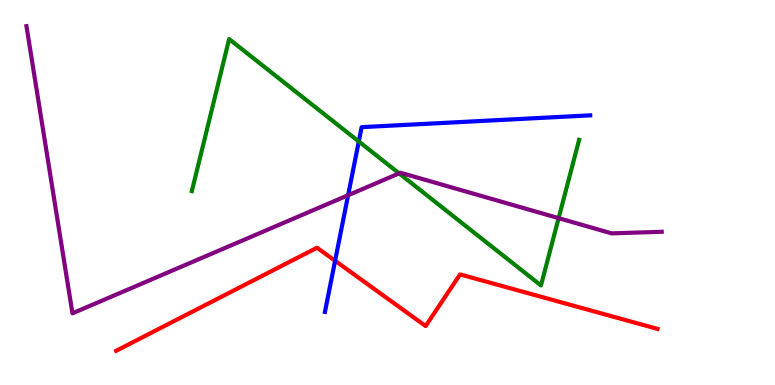[{'lines': ['blue', 'red'], 'intersections': [{'x': 4.32, 'y': 3.23}]}, {'lines': ['green', 'red'], 'intersections': []}, {'lines': ['purple', 'red'], 'intersections': []}, {'lines': ['blue', 'green'], 'intersections': [{'x': 4.63, 'y': 6.32}]}, {'lines': ['blue', 'purple'], 'intersections': [{'x': 4.49, 'y': 4.93}]}, {'lines': ['green', 'purple'], 'intersections': [{'x': 5.15, 'y': 5.5}, {'x': 7.21, 'y': 4.33}]}]